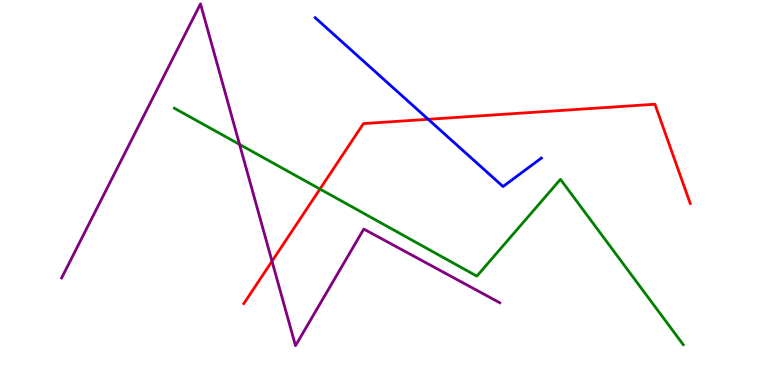[{'lines': ['blue', 'red'], 'intersections': [{'x': 5.53, 'y': 6.9}]}, {'lines': ['green', 'red'], 'intersections': [{'x': 4.13, 'y': 5.09}]}, {'lines': ['purple', 'red'], 'intersections': [{'x': 3.51, 'y': 3.22}]}, {'lines': ['blue', 'green'], 'intersections': []}, {'lines': ['blue', 'purple'], 'intersections': []}, {'lines': ['green', 'purple'], 'intersections': [{'x': 3.09, 'y': 6.25}]}]